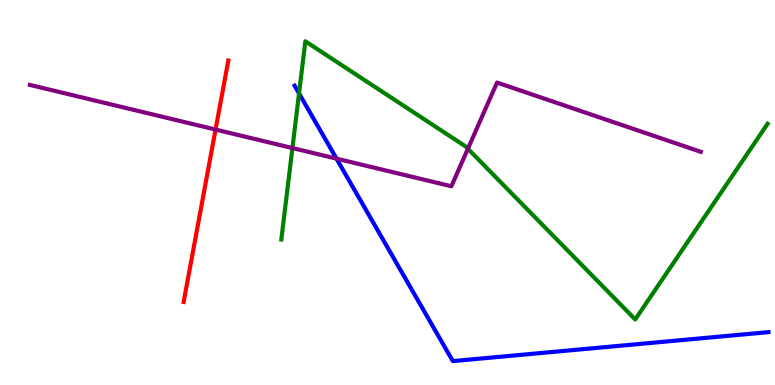[{'lines': ['blue', 'red'], 'intersections': []}, {'lines': ['green', 'red'], 'intersections': []}, {'lines': ['purple', 'red'], 'intersections': [{'x': 2.78, 'y': 6.63}]}, {'lines': ['blue', 'green'], 'intersections': [{'x': 3.86, 'y': 7.57}]}, {'lines': ['blue', 'purple'], 'intersections': [{'x': 4.34, 'y': 5.88}]}, {'lines': ['green', 'purple'], 'intersections': [{'x': 3.77, 'y': 6.15}, {'x': 6.04, 'y': 6.14}]}]